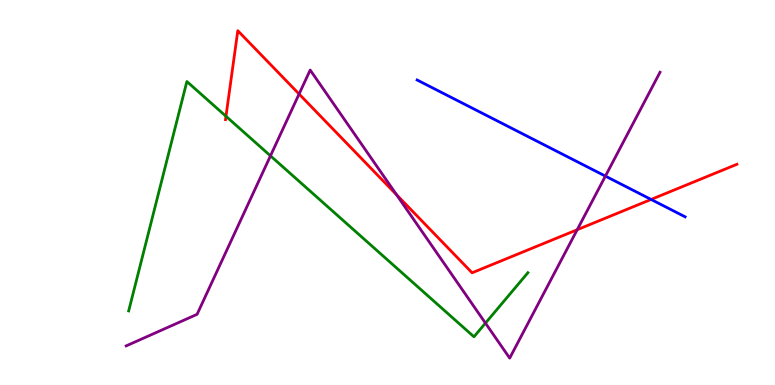[{'lines': ['blue', 'red'], 'intersections': [{'x': 8.4, 'y': 4.82}]}, {'lines': ['green', 'red'], 'intersections': [{'x': 2.92, 'y': 6.98}]}, {'lines': ['purple', 'red'], 'intersections': [{'x': 3.86, 'y': 7.56}, {'x': 5.12, 'y': 4.94}, {'x': 7.45, 'y': 4.03}]}, {'lines': ['blue', 'green'], 'intersections': []}, {'lines': ['blue', 'purple'], 'intersections': [{'x': 7.81, 'y': 5.43}]}, {'lines': ['green', 'purple'], 'intersections': [{'x': 3.49, 'y': 5.95}, {'x': 6.26, 'y': 1.61}]}]